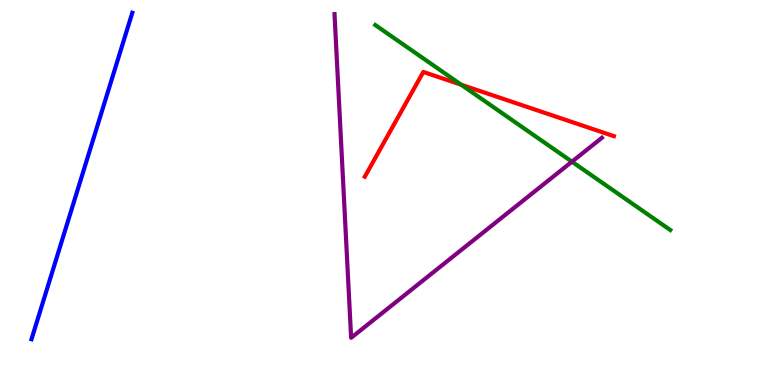[{'lines': ['blue', 'red'], 'intersections': []}, {'lines': ['green', 'red'], 'intersections': [{'x': 5.95, 'y': 7.8}]}, {'lines': ['purple', 'red'], 'intersections': []}, {'lines': ['blue', 'green'], 'intersections': []}, {'lines': ['blue', 'purple'], 'intersections': []}, {'lines': ['green', 'purple'], 'intersections': [{'x': 7.38, 'y': 5.8}]}]